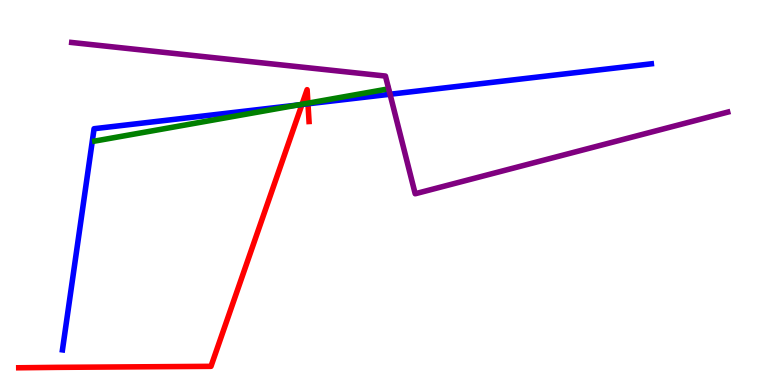[{'lines': ['blue', 'red'], 'intersections': [{'x': 3.9, 'y': 7.29}, {'x': 3.97, 'y': 7.3}]}, {'lines': ['green', 'red'], 'intersections': [{'x': 3.9, 'y': 7.29}, {'x': 3.97, 'y': 7.32}]}, {'lines': ['purple', 'red'], 'intersections': []}, {'lines': ['blue', 'green'], 'intersections': [{'x': 3.84, 'y': 7.27}]}, {'lines': ['blue', 'purple'], 'intersections': [{'x': 5.03, 'y': 7.55}]}, {'lines': ['green', 'purple'], 'intersections': []}]